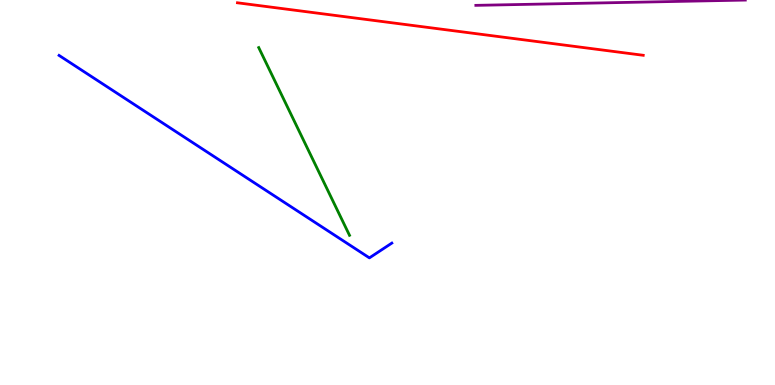[{'lines': ['blue', 'red'], 'intersections': []}, {'lines': ['green', 'red'], 'intersections': []}, {'lines': ['purple', 'red'], 'intersections': []}, {'lines': ['blue', 'green'], 'intersections': []}, {'lines': ['blue', 'purple'], 'intersections': []}, {'lines': ['green', 'purple'], 'intersections': []}]